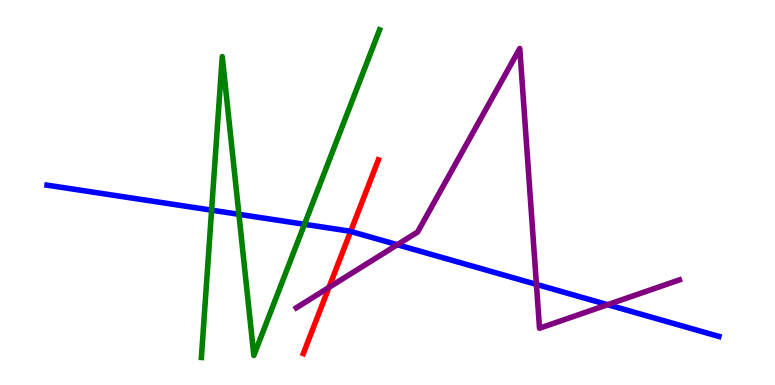[{'lines': ['blue', 'red'], 'intersections': [{'x': 4.52, 'y': 3.99}]}, {'lines': ['green', 'red'], 'intersections': []}, {'lines': ['purple', 'red'], 'intersections': [{'x': 4.24, 'y': 2.53}]}, {'lines': ['blue', 'green'], 'intersections': [{'x': 2.73, 'y': 4.54}, {'x': 3.08, 'y': 4.43}, {'x': 3.93, 'y': 4.17}]}, {'lines': ['blue', 'purple'], 'intersections': [{'x': 5.13, 'y': 3.64}, {'x': 6.92, 'y': 2.61}, {'x': 7.84, 'y': 2.09}]}, {'lines': ['green', 'purple'], 'intersections': []}]